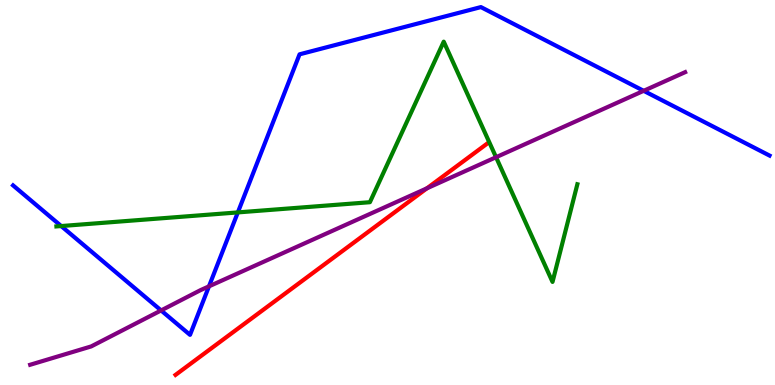[{'lines': ['blue', 'red'], 'intersections': []}, {'lines': ['green', 'red'], 'intersections': []}, {'lines': ['purple', 'red'], 'intersections': [{'x': 5.51, 'y': 5.11}]}, {'lines': ['blue', 'green'], 'intersections': [{'x': 0.79, 'y': 4.13}, {'x': 3.07, 'y': 4.48}]}, {'lines': ['blue', 'purple'], 'intersections': [{'x': 2.08, 'y': 1.94}, {'x': 2.7, 'y': 2.56}, {'x': 8.31, 'y': 7.64}]}, {'lines': ['green', 'purple'], 'intersections': [{'x': 6.4, 'y': 5.92}]}]